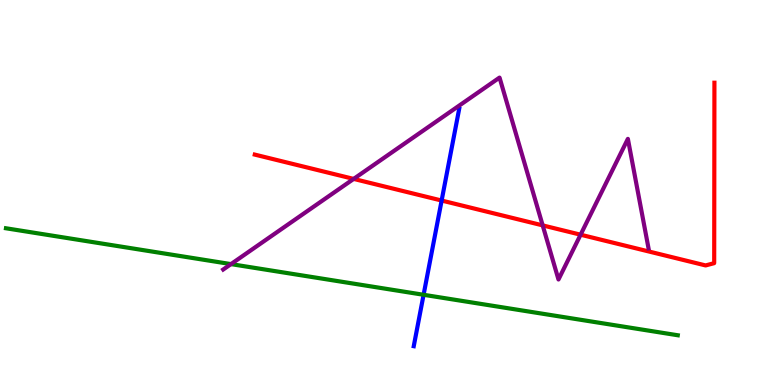[{'lines': ['blue', 'red'], 'intersections': [{'x': 5.7, 'y': 4.79}]}, {'lines': ['green', 'red'], 'intersections': []}, {'lines': ['purple', 'red'], 'intersections': [{'x': 4.56, 'y': 5.35}, {'x': 7.0, 'y': 4.15}, {'x': 7.49, 'y': 3.9}]}, {'lines': ['blue', 'green'], 'intersections': [{'x': 5.47, 'y': 2.34}]}, {'lines': ['blue', 'purple'], 'intersections': []}, {'lines': ['green', 'purple'], 'intersections': [{'x': 2.98, 'y': 3.14}]}]